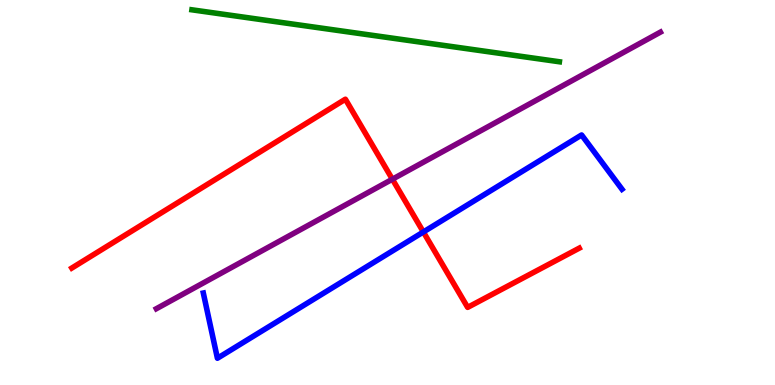[{'lines': ['blue', 'red'], 'intersections': [{'x': 5.46, 'y': 3.97}]}, {'lines': ['green', 'red'], 'intersections': []}, {'lines': ['purple', 'red'], 'intersections': [{'x': 5.06, 'y': 5.35}]}, {'lines': ['blue', 'green'], 'intersections': []}, {'lines': ['blue', 'purple'], 'intersections': []}, {'lines': ['green', 'purple'], 'intersections': []}]